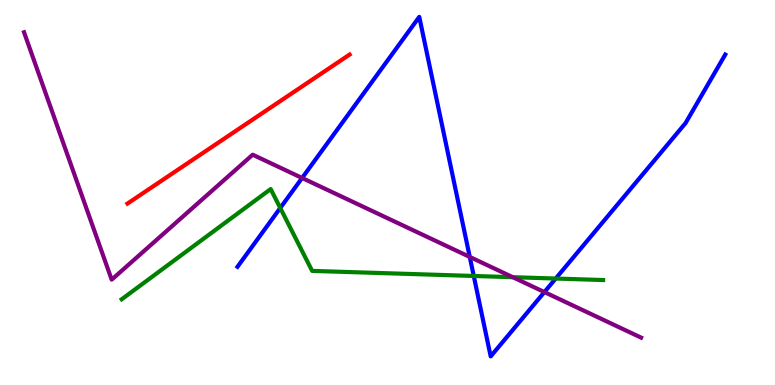[{'lines': ['blue', 'red'], 'intersections': []}, {'lines': ['green', 'red'], 'intersections': []}, {'lines': ['purple', 'red'], 'intersections': []}, {'lines': ['blue', 'green'], 'intersections': [{'x': 3.62, 'y': 4.6}, {'x': 6.11, 'y': 2.83}, {'x': 7.17, 'y': 2.77}]}, {'lines': ['blue', 'purple'], 'intersections': [{'x': 3.9, 'y': 5.38}, {'x': 6.06, 'y': 3.33}, {'x': 7.02, 'y': 2.41}]}, {'lines': ['green', 'purple'], 'intersections': [{'x': 6.62, 'y': 2.8}]}]